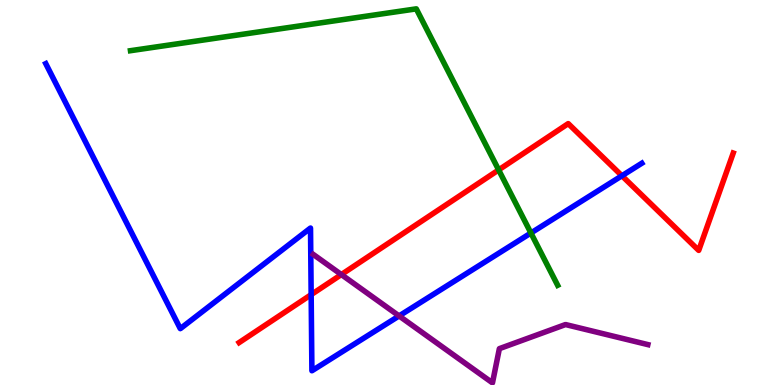[{'lines': ['blue', 'red'], 'intersections': [{'x': 4.01, 'y': 2.35}, {'x': 8.02, 'y': 5.43}]}, {'lines': ['green', 'red'], 'intersections': [{'x': 6.43, 'y': 5.59}]}, {'lines': ['purple', 'red'], 'intersections': [{'x': 4.4, 'y': 2.87}]}, {'lines': ['blue', 'green'], 'intersections': [{'x': 6.85, 'y': 3.95}]}, {'lines': ['blue', 'purple'], 'intersections': [{'x': 5.15, 'y': 1.79}]}, {'lines': ['green', 'purple'], 'intersections': []}]